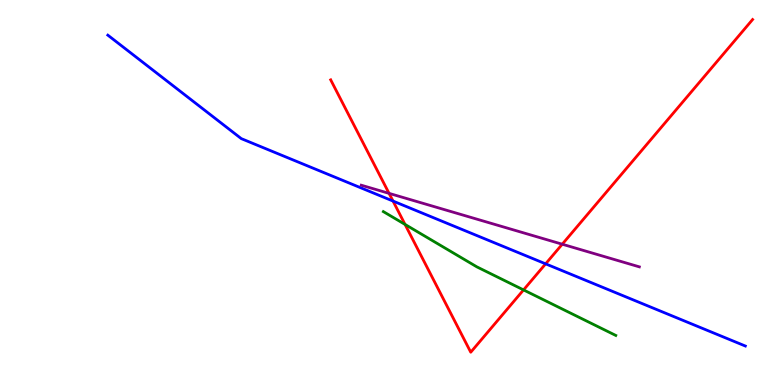[{'lines': ['blue', 'red'], 'intersections': [{'x': 5.07, 'y': 4.78}, {'x': 7.04, 'y': 3.15}]}, {'lines': ['green', 'red'], 'intersections': [{'x': 5.23, 'y': 4.17}, {'x': 6.76, 'y': 2.47}]}, {'lines': ['purple', 'red'], 'intersections': [{'x': 5.02, 'y': 4.98}, {'x': 7.25, 'y': 3.66}]}, {'lines': ['blue', 'green'], 'intersections': []}, {'lines': ['blue', 'purple'], 'intersections': []}, {'lines': ['green', 'purple'], 'intersections': []}]